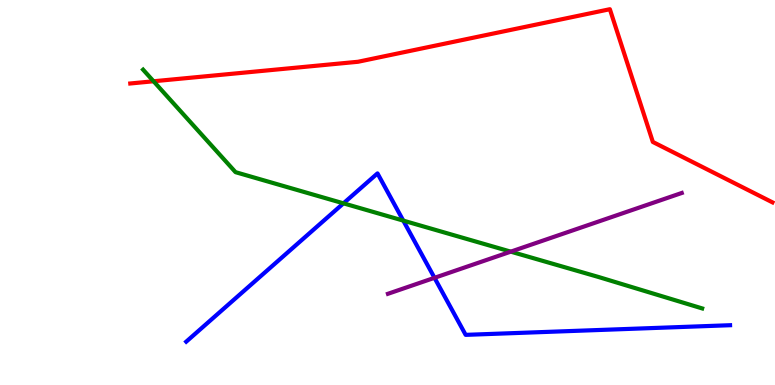[{'lines': ['blue', 'red'], 'intersections': []}, {'lines': ['green', 'red'], 'intersections': [{'x': 1.98, 'y': 7.89}]}, {'lines': ['purple', 'red'], 'intersections': []}, {'lines': ['blue', 'green'], 'intersections': [{'x': 4.43, 'y': 4.72}, {'x': 5.2, 'y': 4.27}]}, {'lines': ['blue', 'purple'], 'intersections': [{'x': 5.61, 'y': 2.78}]}, {'lines': ['green', 'purple'], 'intersections': [{'x': 6.59, 'y': 3.46}]}]